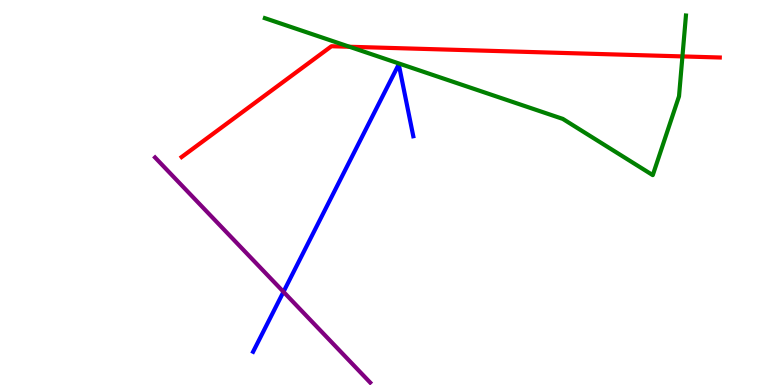[{'lines': ['blue', 'red'], 'intersections': []}, {'lines': ['green', 'red'], 'intersections': [{'x': 4.51, 'y': 8.79}, {'x': 8.81, 'y': 8.53}]}, {'lines': ['purple', 'red'], 'intersections': []}, {'lines': ['blue', 'green'], 'intersections': []}, {'lines': ['blue', 'purple'], 'intersections': [{'x': 3.66, 'y': 2.42}]}, {'lines': ['green', 'purple'], 'intersections': []}]